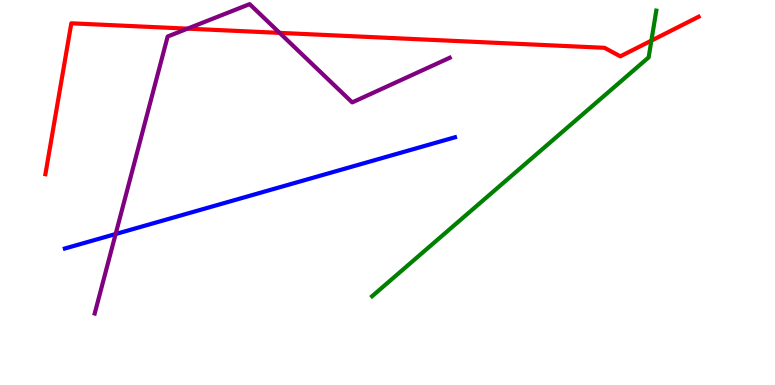[{'lines': ['blue', 'red'], 'intersections': []}, {'lines': ['green', 'red'], 'intersections': [{'x': 8.4, 'y': 8.94}]}, {'lines': ['purple', 'red'], 'intersections': [{'x': 2.42, 'y': 9.26}, {'x': 3.61, 'y': 9.15}]}, {'lines': ['blue', 'green'], 'intersections': []}, {'lines': ['blue', 'purple'], 'intersections': [{'x': 1.49, 'y': 3.92}]}, {'lines': ['green', 'purple'], 'intersections': []}]